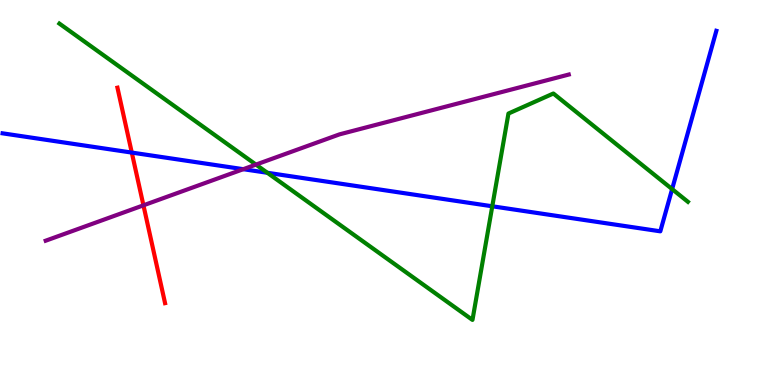[{'lines': ['blue', 'red'], 'intersections': [{'x': 1.7, 'y': 6.04}]}, {'lines': ['green', 'red'], 'intersections': []}, {'lines': ['purple', 'red'], 'intersections': [{'x': 1.85, 'y': 4.67}]}, {'lines': ['blue', 'green'], 'intersections': [{'x': 3.45, 'y': 5.51}, {'x': 6.35, 'y': 4.64}, {'x': 8.67, 'y': 5.09}]}, {'lines': ['blue', 'purple'], 'intersections': [{'x': 3.14, 'y': 5.61}]}, {'lines': ['green', 'purple'], 'intersections': [{'x': 3.3, 'y': 5.72}]}]